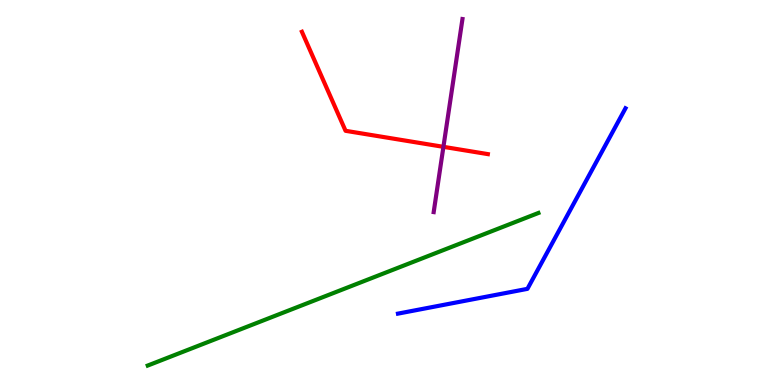[{'lines': ['blue', 'red'], 'intersections': []}, {'lines': ['green', 'red'], 'intersections': []}, {'lines': ['purple', 'red'], 'intersections': [{'x': 5.72, 'y': 6.19}]}, {'lines': ['blue', 'green'], 'intersections': []}, {'lines': ['blue', 'purple'], 'intersections': []}, {'lines': ['green', 'purple'], 'intersections': []}]